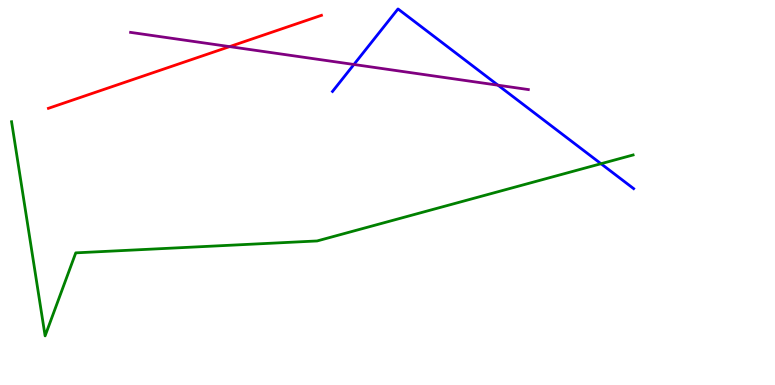[{'lines': ['blue', 'red'], 'intersections': []}, {'lines': ['green', 'red'], 'intersections': []}, {'lines': ['purple', 'red'], 'intersections': [{'x': 2.96, 'y': 8.79}]}, {'lines': ['blue', 'green'], 'intersections': [{'x': 7.75, 'y': 5.75}]}, {'lines': ['blue', 'purple'], 'intersections': [{'x': 4.57, 'y': 8.33}, {'x': 6.43, 'y': 7.79}]}, {'lines': ['green', 'purple'], 'intersections': []}]